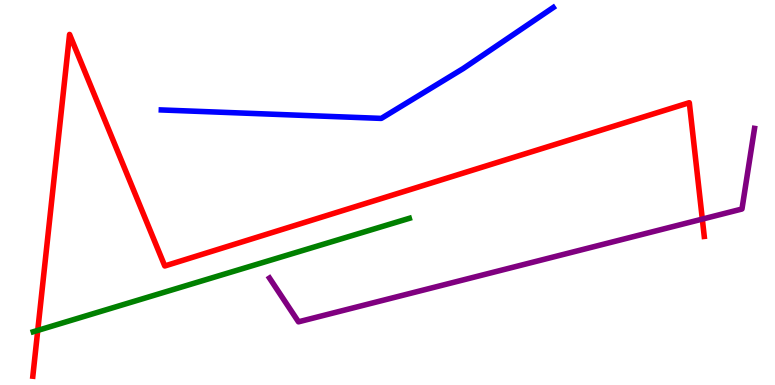[{'lines': ['blue', 'red'], 'intersections': []}, {'lines': ['green', 'red'], 'intersections': [{'x': 0.487, 'y': 1.42}]}, {'lines': ['purple', 'red'], 'intersections': [{'x': 9.06, 'y': 4.31}]}, {'lines': ['blue', 'green'], 'intersections': []}, {'lines': ['blue', 'purple'], 'intersections': []}, {'lines': ['green', 'purple'], 'intersections': []}]